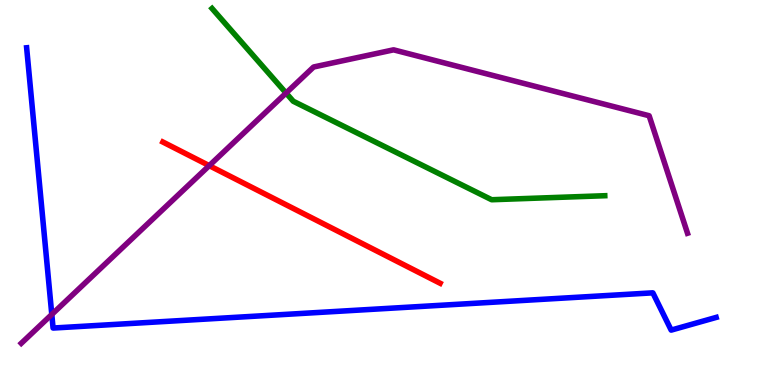[{'lines': ['blue', 'red'], 'intersections': []}, {'lines': ['green', 'red'], 'intersections': []}, {'lines': ['purple', 'red'], 'intersections': [{'x': 2.7, 'y': 5.7}]}, {'lines': ['blue', 'green'], 'intersections': []}, {'lines': ['blue', 'purple'], 'intersections': [{'x': 0.668, 'y': 1.83}]}, {'lines': ['green', 'purple'], 'intersections': [{'x': 3.69, 'y': 7.58}]}]